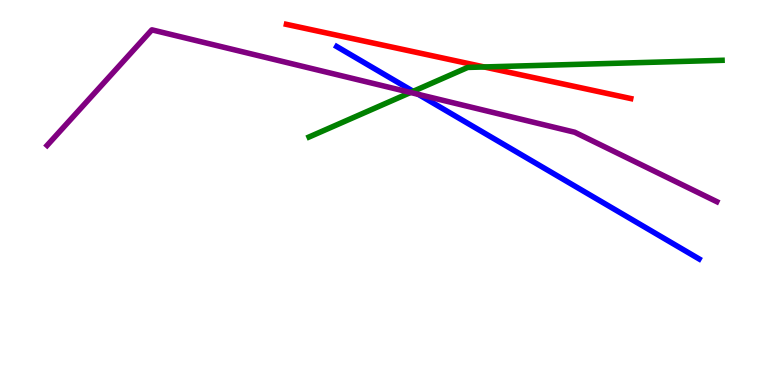[{'lines': ['blue', 'red'], 'intersections': []}, {'lines': ['green', 'red'], 'intersections': [{'x': 6.25, 'y': 8.26}]}, {'lines': ['purple', 'red'], 'intersections': []}, {'lines': ['blue', 'green'], 'intersections': [{'x': 5.33, 'y': 7.63}]}, {'lines': ['blue', 'purple'], 'intersections': [{'x': 5.4, 'y': 7.55}]}, {'lines': ['green', 'purple'], 'intersections': [{'x': 5.3, 'y': 7.6}]}]